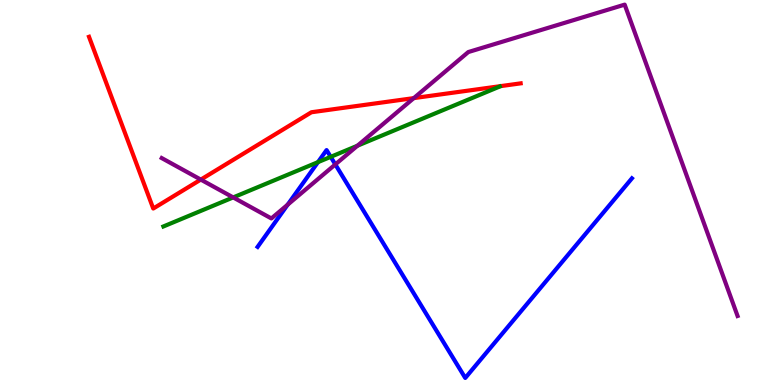[{'lines': ['blue', 'red'], 'intersections': []}, {'lines': ['green', 'red'], 'intersections': []}, {'lines': ['purple', 'red'], 'intersections': [{'x': 2.59, 'y': 5.34}, {'x': 5.34, 'y': 7.45}]}, {'lines': ['blue', 'green'], 'intersections': [{'x': 4.1, 'y': 5.79}, {'x': 4.27, 'y': 5.93}]}, {'lines': ['blue', 'purple'], 'intersections': [{'x': 3.71, 'y': 4.68}, {'x': 4.33, 'y': 5.73}]}, {'lines': ['green', 'purple'], 'intersections': [{'x': 3.01, 'y': 4.87}, {'x': 4.61, 'y': 6.22}]}]